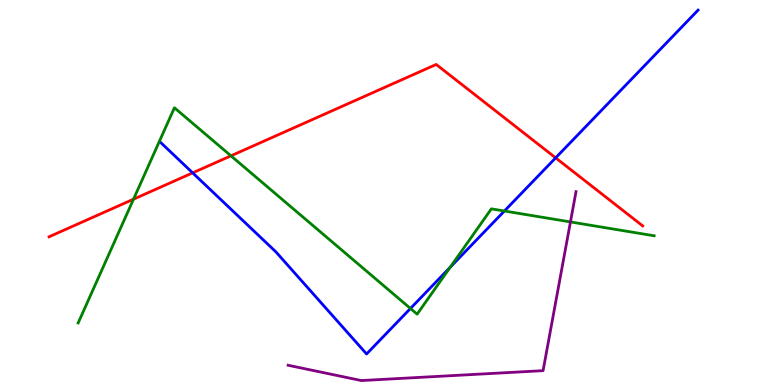[{'lines': ['blue', 'red'], 'intersections': [{'x': 2.49, 'y': 5.51}, {'x': 7.17, 'y': 5.9}]}, {'lines': ['green', 'red'], 'intersections': [{'x': 1.72, 'y': 4.83}, {'x': 2.98, 'y': 5.95}]}, {'lines': ['purple', 'red'], 'intersections': []}, {'lines': ['blue', 'green'], 'intersections': [{'x': 5.3, 'y': 1.99}, {'x': 5.81, 'y': 3.06}, {'x': 6.51, 'y': 4.52}]}, {'lines': ['blue', 'purple'], 'intersections': []}, {'lines': ['green', 'purple'], 'intersections': [{'x': 7.36, 'y': 4.24}]}]